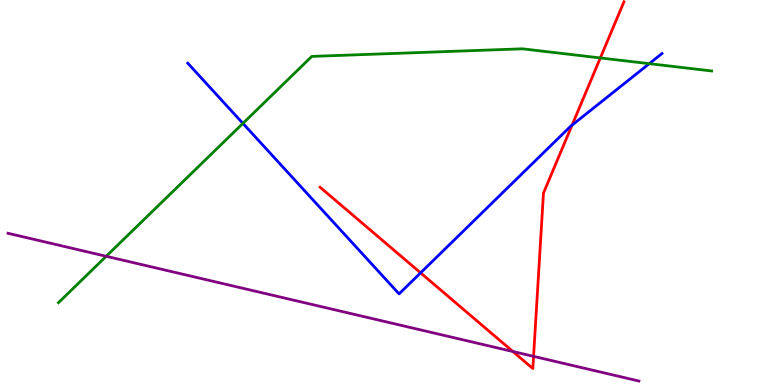[{'lines': ['blue', 'red'], 'intersections': [{'x': 5.43, 'y': 2.91}, {'x': 7.38, 'y': 6.75}]}, {'lines': ['green', 'red'], 'intersections': [{'x': 7.75, 'y': 8.5}]}, {'lines': ['purple', 'red'], 'intersections': [{'x': 6.62, 'y': 0.87}, {'x': 6.88, 'y': 0.744}]}, {'lines': ['blue', 'green'], 'intersections': [{'x': 3.13, 'y': 6.8}, {'x': 8.38, 'y': 8.35}]}, {'lines': ['blue', 'purple'], 'intersections': []}, {'lines': ['green', 'purple'], 'intersections': [{'x': 1.37, 'y': 3.34}]}]